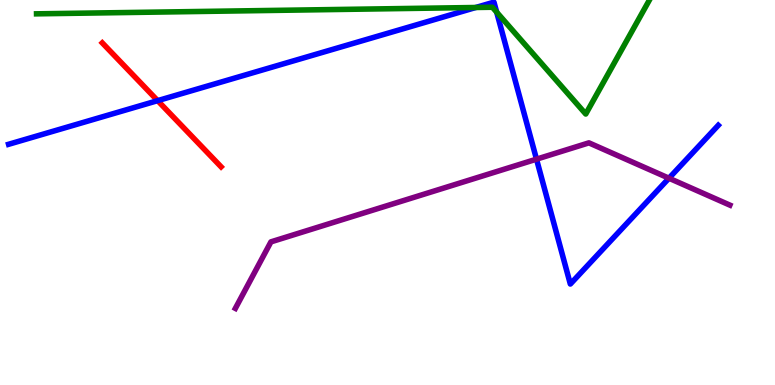[{'lines': ['blue', 'red'], 'intersections': [{'x': 2.03, 'y': 7.39}]}, {'lines': ['green', 'red'], 'intersections': []}, {'lines': ['purple', 'red'], 'intersections': []}, {'lines': ['blue', 'green'], 'intersections': [{'x': 6.14, 'y': 9.81}, {'x': 6.41, 'y': 9.68}]}, {'lines': ['blue', 'purple'], 'intersections': [{'x': 6.92, 'y': 5.87}, {'x': 8.63, 'y': 5.37}]}, {'lines': ['green', 'purple'], 'intersections': []}]